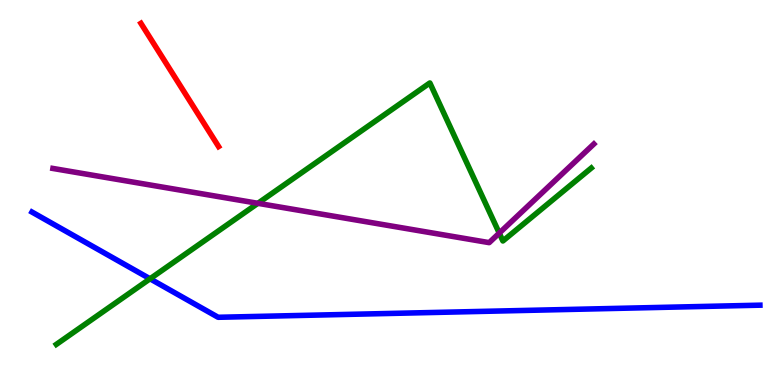[{'lines': ['blue', 'red'], 'intersections': []}, {'lines': ['green', 'red'], 'intersections': []}, {'lines': ['purple', 'red'], 'intersections': []}, {'lines': ['blue', 'green'], 'intersections': [{'x': 1.94, 'y': 2.76}]}, {'lines': ['blue', 'purple'], 'intersections': []}, {'lines': ['green', 'purple'], 'intersections': [{'x': 3.33, 'y': 4.72}, {'x': 6.44, 'y': 3.94}]}]